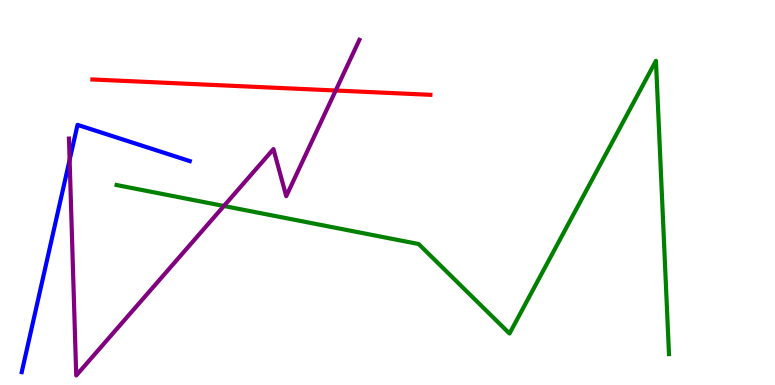[{'lines': ['blue', 'red'], 'intersections': []}, {'lines': ['green', 'red'], 'intersections': []}, {'lines': ['purple', 'red'], 'intersections': [{'x': 4.33, 'y': 7.65}]}, {'lines': ['blue', 'green'], 'intersections': []}, {'lines': ['blue', 'purple'], 'intersections': [{'x': 0.898, 'y': 5.85}]}, {'lines': ['green', 'purple'], 'intersections': [{'x': 2.89, 'y': 4.65}]}]